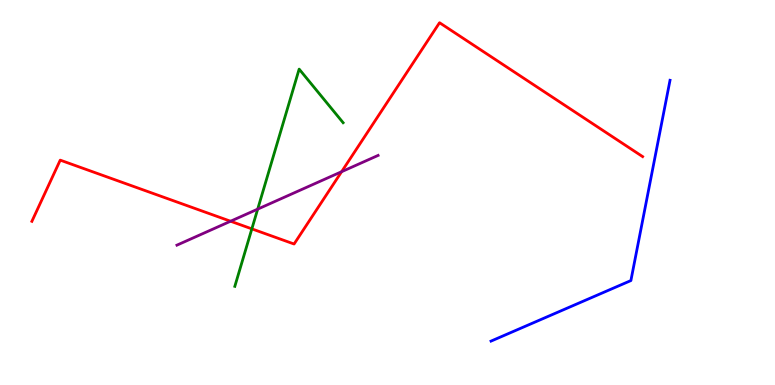[{'lines': ['blue', 'red'], 'intersections': []}, {'lines': ['green', 'red'], 'intersections': [{'x': 3.25, 'y': 4.06}]}, {'lines': ['purple', 'red'], 'intersections': [{'x': 2.97, 'y': 4.25}, {'x': 4.41, 'y': 5.54}]}, {'lines': ['blue', 'green'], 'intersections': []}, {'lines': ['blue', 'purple'], 'intersections': []}, {'lines': ['green', 'purple'], 'intersections': [{'x': 3.33, 'y': 4.57}]}]